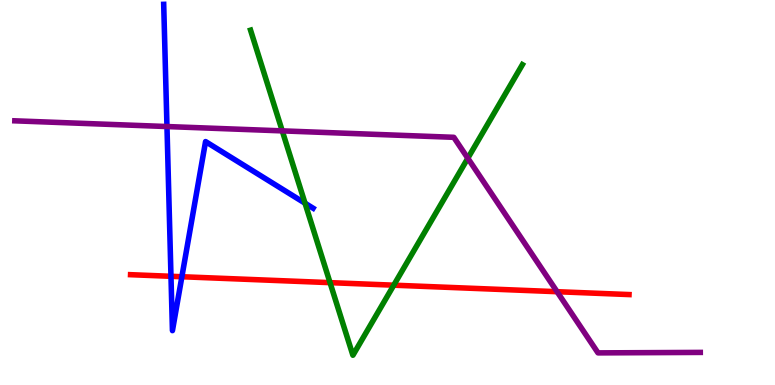[{'lines': ['blue', 'red'], 'intersections': [{'x': 2.21, 'y': 2.82}, {'x': 2.35, 'y': 2.81}]}, {'lines': ['green', 'red'], 'intersections': [{'x': 4.26, 'y': 2.66}, {'x': 5.08, 'y': 2.59}]}, {'lines': ['purple', 'red'], 'intersections': [{'x': 7.19, 'y': 2.42}]}, {'lines': ['blue', 'green'], 'intersections': [{'x': 3.94, 'y': 4.72}]}, {'lines': ['blue', 'purple'], 'intersections': [{'x': 2.15, 'y': 6.71}]}, {'lines': ['green', 'purple'], 'intersections': [{'x': 3.64, 'y': 6.6}, {'x': 6.04, 'y': 5.89}]}]